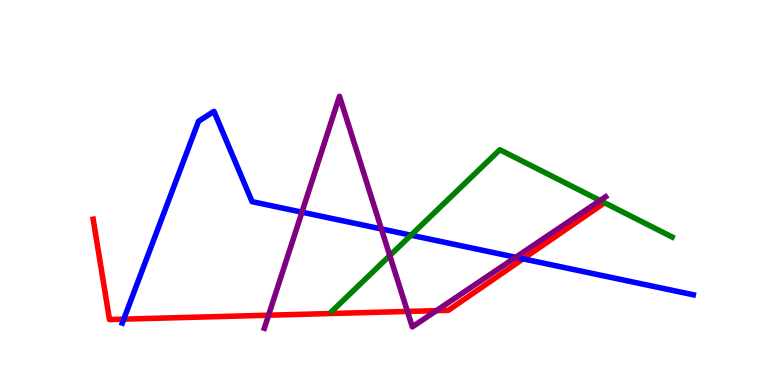[{'lines': ['blue', 'red'], 'intersections': [{'x': 1.6, 'y': 1.71}, {'x': 6.75, 'y': 3.28}]}, {'lines': ['green', 'red'], 'intersections': []}, {'lines': ['purple', 'red'], 'intersections': [{'x': 3.47, 'y': 1.81}, {'x': 5.26, 'y': 1.91}, {'x': 5.63, 'y': 1.93}]}, {'lines': ['blue', 'green'], 'intersections': [{'x': 5.3, 'y': 3.89}]}, {'lines': ['blue', 'purple'], 'intersections': [{'x': 3.9, 'y': 4.49}, {'x': 4.92, 'y': 4.05}, {'x': 6.65, 'y': 3.32}]}, {'lines': ['green', 'purple'], 'intersections': [{'x': 5.03, 'y': 3.36}, {'x': 7.74, 'y': 4.79}]}]